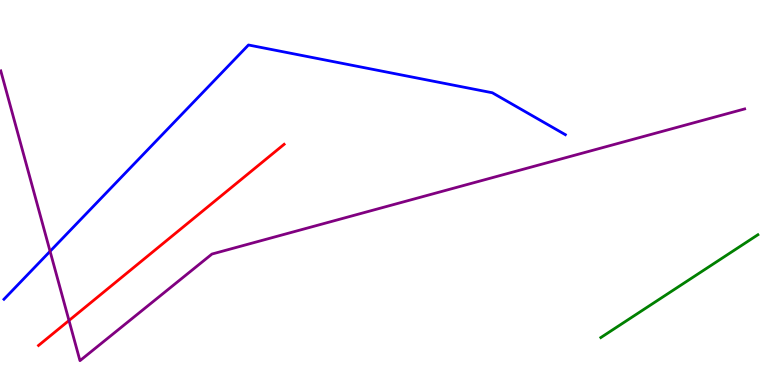[{'lines': ['blue', 'red'], 'intersections': []}, {'lines': ['green', 'red'], 'intersections': []}, {'lines': ['purple', 'red'], 'intersections': [{'x': 0.89, 'y': 1.68}]}, {'lines': ['blue', 'green'], 'intersections': []}, {'lines': ['blue', 'purple'], 'intersections': [{'x': 0.646, 'y': 3.47}]}, {'lines': ['green', 'purple'], 'intersections': []}]